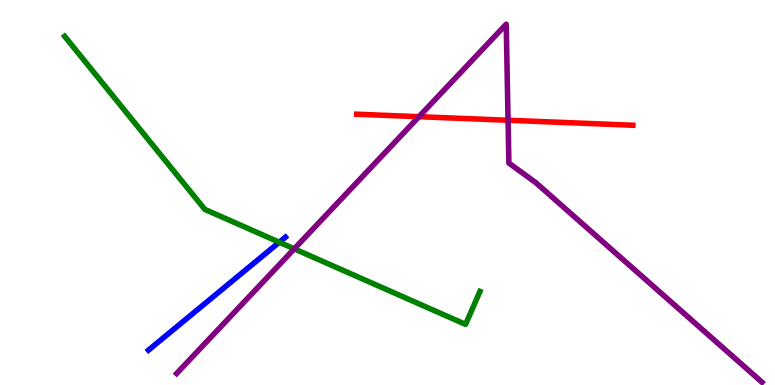[{'lines': ['blue', 'red'], 'intersections': []}, {'lines': ['green', 'red'], 'intersections': []}, {'lines': ['purple', 'red'], 'intersections': [{'x': 5.41, 'y': 6.97}, {'x': 6.56, 'y': 6.88}]}, {'lines': ['blue', 'green'], 'intersections': [{'x': 3.6, 'y': 3.71}]}, {'lines': ['blue', 'purple'], 'intersections': []}, {'lines': ['green', 'purple'], 'intersections': [{'x': 3.8, 'y': 3.54}]}]